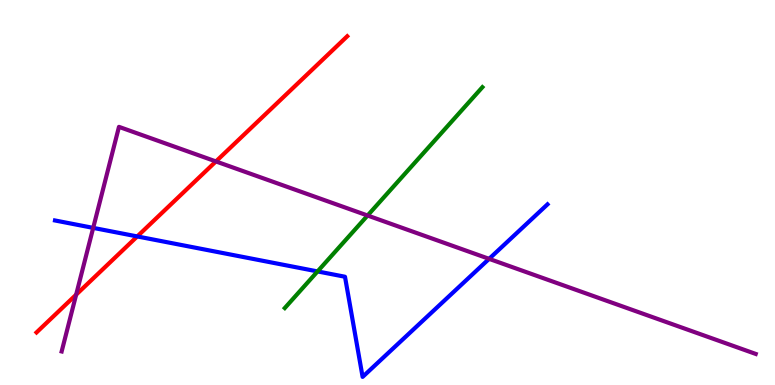[{'lines': ['blue', 'red'], 'intersections': [{'x': 1.77, 'y': 3.86}]}, {'lines': ['green', 'red'], 'intersections': []}, {'lines': ['purple', 'red'], 'intersections': [{'x': 0.983, 'y': 2.35}, {'x': 2.79, 'y': 5.81}]}, {'lines': ['blue', 'green'], 'intersections': [{'x': 4.1, 'y': 2.95}]}, {'lines': ['blue', 'purple'], 'intersections': [{'x': 1.2, 'y': 4.08}, {'x': 6.31, 'y': 3.28}]}, {'lines': ['green', 'purple'], 'intersections': [{'x': 4.74, 'y': 4.4}]}]